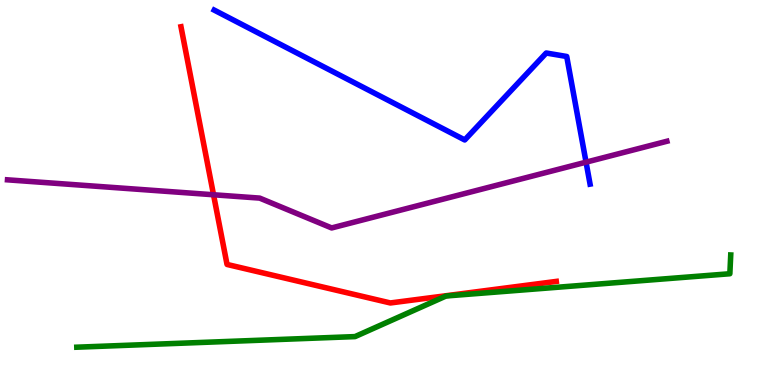[{'lines': ['blue', 'red'], 'intersections': []}, {'lines': ['green', 'red'], 'intersections': []}, {'lines': ['purple', 'red'], 'intersections': [{'x': 2.76, 'y': 4.94}]}, {'lines': ['blue', 'green'], 'intersections': []}, {'lines': ['blue', 'purple'], 'intersections': [{'x': 7.56, 'y': 5.79}]}, {'lines': ['green', 'purple'], 'intersections': []}]